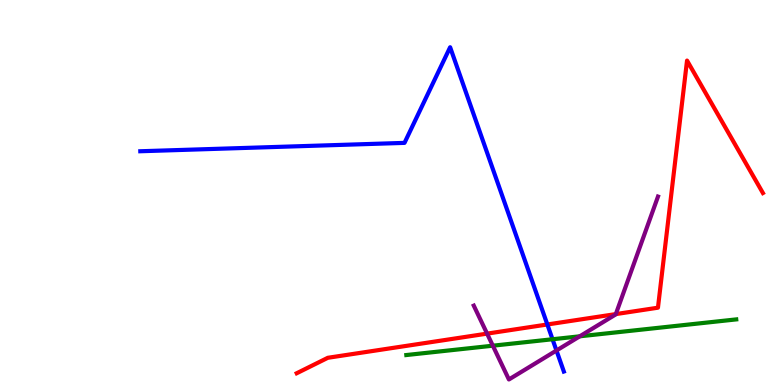[{'lines': ['blue', 'red'], 'intersections': [{'x': 7.06, 'y': 1.57}]}, {'lines': ['green', 'red'], 'intersections': []}, {'lines': ['purple', 'red'], 'intersections': [{'x': 6.29, 'y': 1.33}, {'x': 7.95, 'y': 1.84}]}, {'lines': ['blue', 'green'], 'intersections': [{'x': 7.13, 'y': 1.19}]}, {'lines': ['blue', 'purple'], 'intersections': [{'x': 7.18, 'y': 0.896}]}, {'lines': ['green', 'purple'], 'intersections': [{'x': 6.36, 'y': 1.02}, {'x': 7.48, 'y': 1.26}]}]